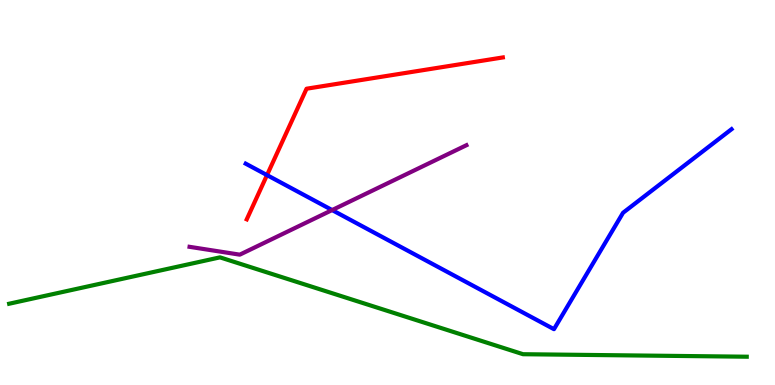[{'lines': ['blue', 'red'], 'intersections': [{'x': 3.45, 'y': 5.45}]}, {'lines': ['green', 'red'], 'intersections': []}, {'lines': ['purple', 'red'], 'intersections': []}, {'lines': ['blue', 'green'], 'intersections': []}, {'lines': ['blue', 'purple'], 'intersections': [{'x': 4.29, 'y': 4.54}]}, {'lines': ['green', 'purple'], 'intersections': []}]